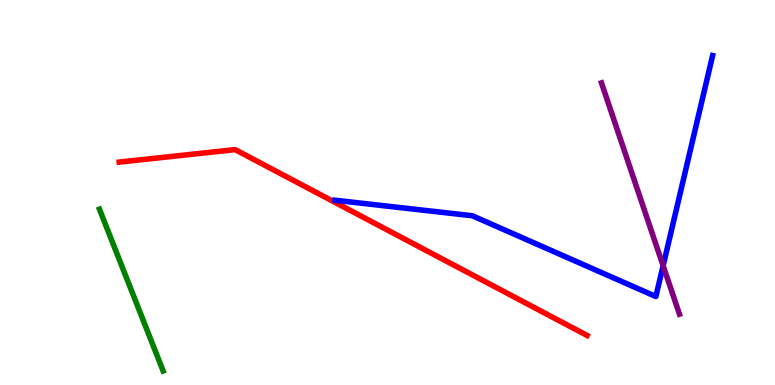[{'lines': ['blue', 'red'], 'intersections': []}, {'lines': ['green', 'red'], 'intersections': []}, {'lines': ['purple', 'red'], 'intersections': []}, {'lines': ['blue', 'green'], 'intersections': []}, {'lines': ['blue', 'purple'], 'intersections': [{'x': 8.56, 'y': 3.1}]}, {'lines': ['green', 'purple'], 'intersections': []}]